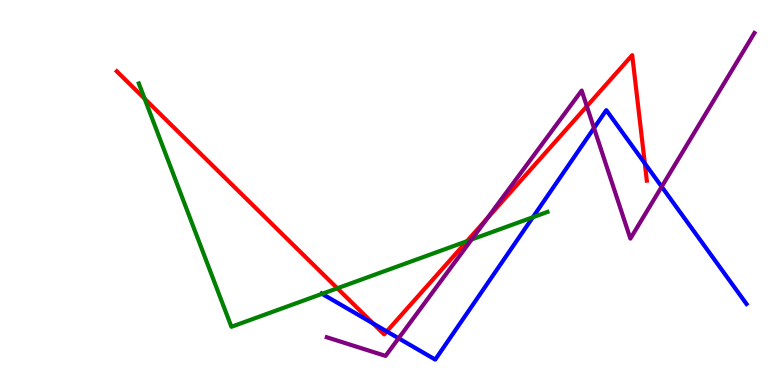[{'lines': ['blue', 'red'], 'intersections': [{'x': 4.81, 'y': 1.6}, {'x': 4.99, 'y': 1.39}, {'x': 8.32, 'y': 5.76}]}, {'lines': ['green', 'red'], 'intersections': [{'x': 1.87, 'y': 7.44}, {'x': 4.35, 'y': 2.51}, {'x': 6.02, 'y': 3.73}]}, {'lines': ['purple', 'red'], 'intersections': [{'x': 6.29, 'y': 4.33}, {'x': 7.57, 'y': 7.24}]}, {'lines': ['blue', 'green'], 'intersections': [{'x': 4.16, 'y': 2.37}, {'x': 6.88, 'y': 4.36}]}, {'lines': ['blue', 'purple'], 'intersections': [{'x': 5.14, 'y': 1.21}, {'x': 7.66, 'y': 6.67}, {'x': 8.54, 'y': 5.15}]}, {'lines': ['green', 'purple'], 'intersections': [{'x': 6.09, 'y': 3.78}]}]